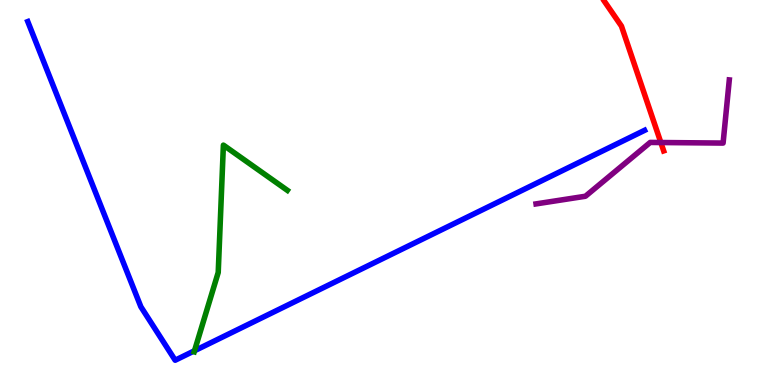[{'lines': ['blue', 'red'], 'intersections': []}, {'lines': ['green', 'red'], 'intersections': []}, {'lines': ['purple', 'red'], 'intersections': [{'x': 8.53, 'y': 6.3}]}, {'lines': ['blue', 'green'], 'intersections': [{'x': 2.51, 'y': 0.89}]}, {'lines': ['blue', 'purple'], 'intersections': []}, {'lines': ['green', 'purple'], 'intersections': []}]